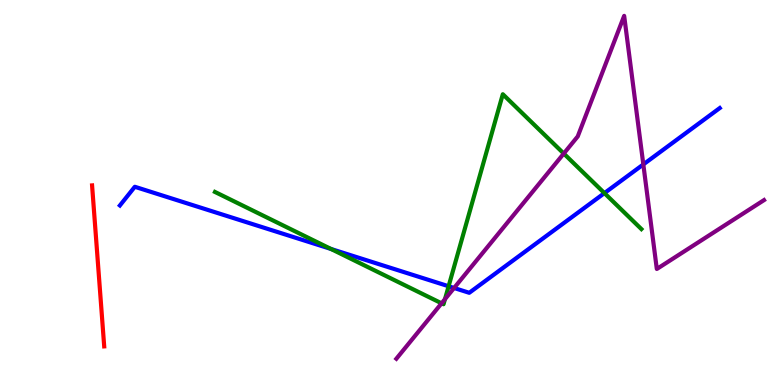[{'lines': ['blue', 'red'], 'intersections': []}, {'lines': ['green', 'red'], 'intersections': []}, {'lines': ['purple', 'red'], 'intersections': []}, {'lines': ['blue', 'green'], 'intersections': [{'x': 4.27, 'y': 3.53}, {'x': 5.79, 'y': 2.56}, {'x': 7.8, 'y': 4.98}]}, {'lines': ['blue', 'purple'], 'intersections': [{'x': 5.86, 'y': 2.52}, {'x': 8.3, 'y': 5.73}]}, {'lines': ['green', 'purple'], 'intersections': [{'x': 5.7, 'y': 2.12}, {'x': 5.74, 'y': 2.23}, {'x': 7.27, 'y': 6.01}]}]